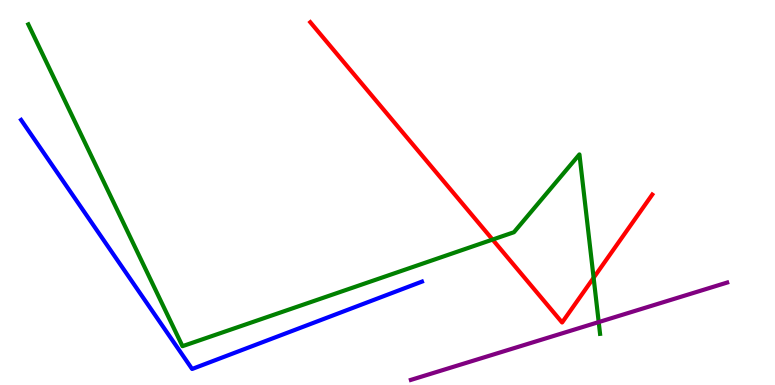[{'lines': ['blue', 'red'], 'intersections': []}, {'lines': ['green', 'red'], 'intersections': [{'x': 6.36, 'y': 3.78}, {'x': 7.66, 'y': 2.78}]}, {'lines': ['purple', 'red'], 'intersections': []}, {'lines': ['blue', 'green'], 'intersections': []}, {'lines': ['blue', 'purple'], 'intersections': []}, {'lines': ['green', 'purple'], 'intersections': [{'x': 7.73, 'y': 1.63}]}]